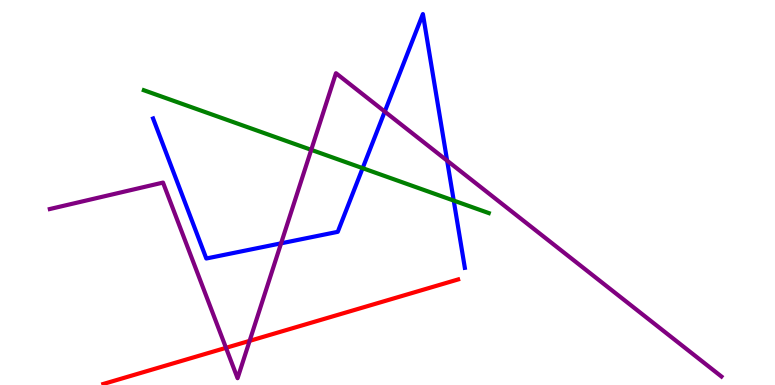[{'lines': ['blue', 'red'], 'intersections': []}, {'lines': ['green', 'red'], 'intersections': []}, {'lines': ['purple', 'red'], 'intersections': [{'x': 2.92, 'y': 0.966}, {'x': 3.22, 'y': 1.15}]}, {'lines': ['blue', 'green'], 'intersections': [{'x': 4.68, 'y': 5.63}, {'x': 5.85, 'y': 4.79}]}, {'lines': ['blue', 'purple'], 'intersections': [{'x': 3.63, 'y': 3.68}, {'x': 4.96, 'y': 7.1}, {'x': 5.77, 'y': 5.83}]}, {'lines': ['green', 'purple'], 'intersections': [{'x': 4.02, 'y': 6.11}]}]